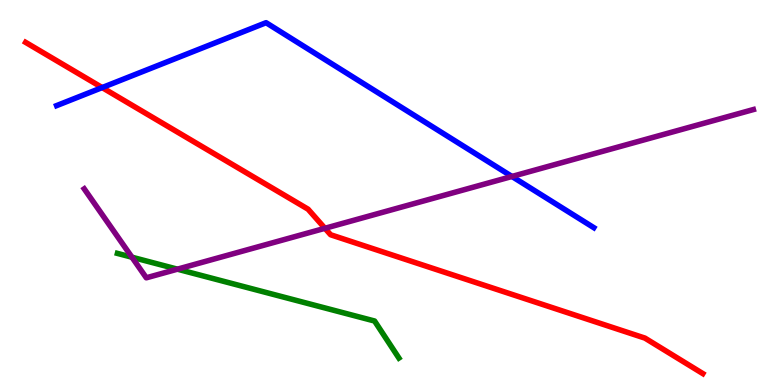[{'lines': ['blue', 'red'], 'intersections': [{'x': 1.32, 'y': 7.73}]}, {'lines': ['green', 'red'], 'intersections': []}, {'lines': ['purple', 'red'], 'intersections': [{'x': 4.19, 'y': 4.07}]}, {'lines': ['blue', 'green'], 'intersections': []}, {'lines': ['blue', 'purple'], 'intersections': [{'x': 6.61, 'y': 5.42}]}, {'lines': ['green', 'purple'], 'intersections': [{'x': 1.7, 'y': 3.32}, {'x': 2.29, 'y': 3.01}]}]